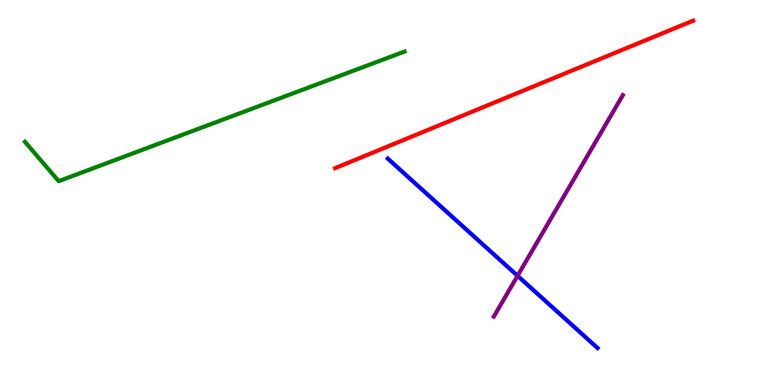[{'lines': ['blue', 'red'], 'intersections': []}, {'lines': ['green', 'red'], 'intersections': []}, {'lines': ['purple', 'red'], 'intersections': []}, {'lines': ['blue', 'green'], 'intersections': []}, {'lines': ['blue', 'purple'], 'intersections': [{'x': 6.68, 'y': 2.84}]}, {'lines': ['green', 'purple'], 'intersections': []}]